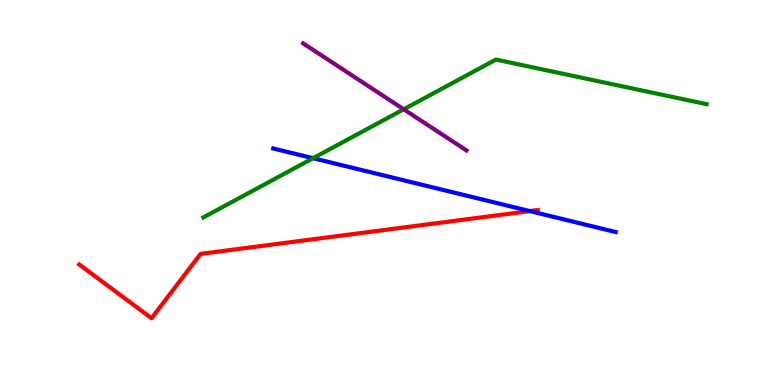[{'lines': ['blue', 'red'], 'intersections': [{'x': 6.84, 'y': 4.52}]}, {'lines': ['green', 'red'], 'intersections': []}, {'lines': ['purple', 'red'], 'intersections': []}, {'lines': ['blue', 'green'], 'intersections': [{'x': 4.04, 'y': 5.89}]}, {'lines': ['blue', 'purple'], 'intersections': []}, {'lines': ['green', 'purple'], 'intersections': [{'x': 5.21, 'y': 7.16}]}]